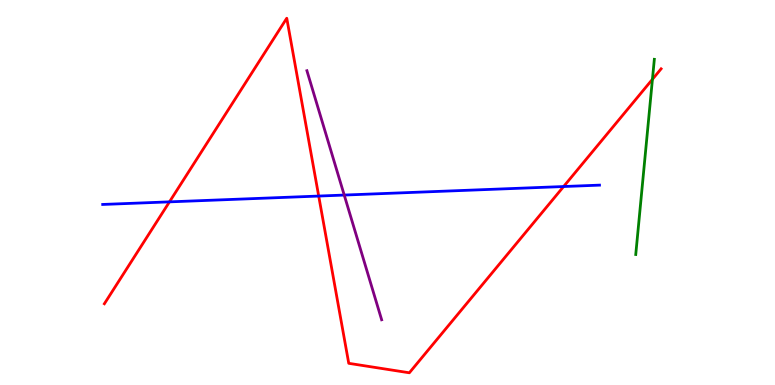[{'lines': ['blue', 'red'], 'intersections': [{'x': 2.19, 'y': 4.76}, {'x': 4.11, 'y': 4.91}, {'x': 7.27, 'y': 5.15}]}, {'lines': ['green', 'red'], 'intersections': [{'x': 8.42, 'y': 7.94}]}, {'lines': ['purple', 'red'], 'intersections': []}, {'lines': ['blue', 'green'], 'intersections': []}, {'lines': ['blue', 'purple'], 'intersections': [{'x': 4.44, 'y': 4.93}]}, {'lines': ['green', 'purple'], 'intersections': []}]